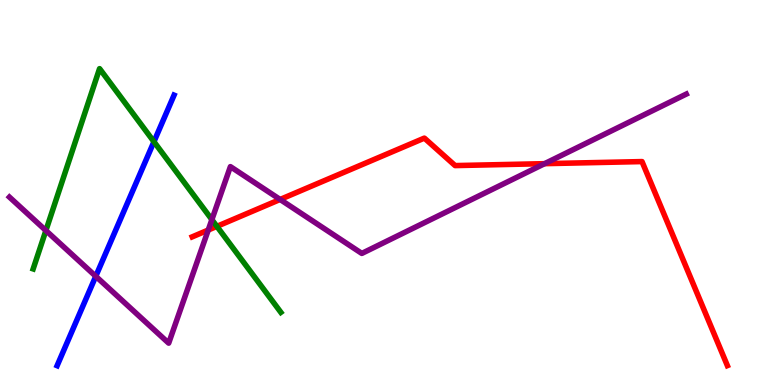[{'lines': ['blue', 'red'], 'intersections': []}, {'lines': ['green', 'red'], 'intersections': [{'x': 2.8, 'y': 4.12}]}, {'lines': ['purple', 'red'], 'intersections': [{'x': 2.69, 'y': 4.03}, {'x': 3.61, 'y': 4.82}, {'x': 7.03, 'y': 5.75}]}, {'lines': ['blue', 'green'], 'intersections': [{'x': 1.99, 'y': 6.32}]}, {'lines': ['blue', 'purple'], 'intersections': [{'x': 1.24, 'y': 2.82}]}, {'lines': ['green', 'purple'], 'intersections': [{'x': 0.592, 'y': 4.01}, {'x': 2.73, 'y': 4.3}]}]